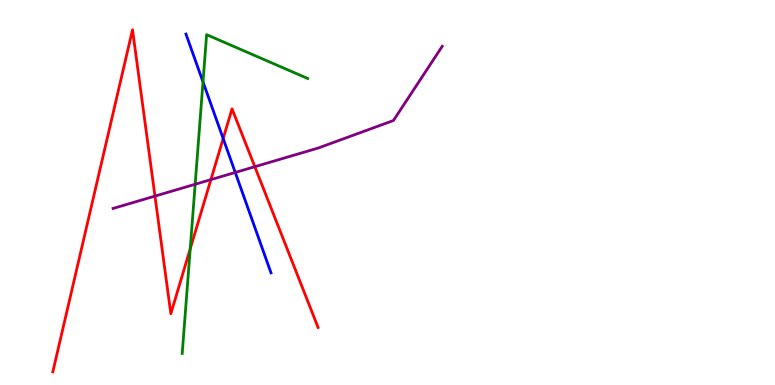[{'lines': ['blue', 'red'], 'intersections': [{'x': 2.88, 'y': 6.4}]}, {'lines': ['green', 'red'], 'intersections': [{'x': 2.45, 'y': 3.54}]}, {'lines': ['purple', 'red'], 'intersections': [{'x': 2.0, 'y': 4.91}, {'x': 2.72, 'y': 5.33}, {'x': 3.29, 'y': 5.67}]}, {'lines': ['blue', 'green'], 'intersections': [{'x': 2.62, 'y': 7.87}]}, {'lines': ['blue', 'purple'], 'intersections': [{'x': 3.04, 'y': 5.52}]}, {'lines': ['green', 'purple'], 'intersections': [{'x': 2.52, 'y': 5.21}]}]